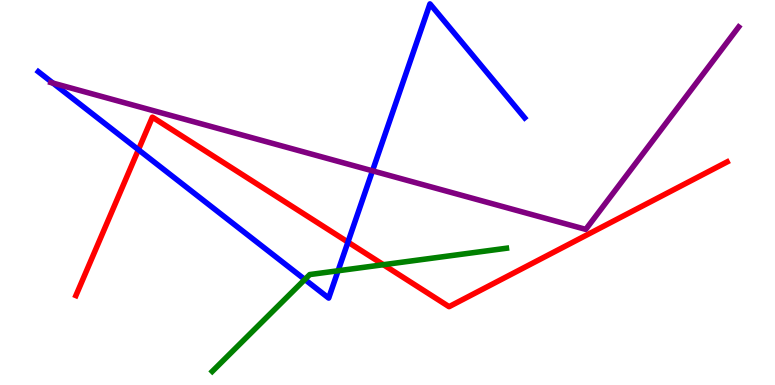[{'lines': ['blue', 'red'], 'intersections': [{'x': 1.79, 'y': 6.11}, {'x': 4.49, 'y': 3.71}]}, {'lines': ['green', 'red'], 'intersections': [{'x': 4.95, 'y': 3.12}]}, {'lines': ['purple', 'red'], 'intersections': []}, {'lines': ['blue', 'green'], 'intersections': [{'x': 3.93, 'y': 2.74}, {'x': 4.36, 'y': 2.97}]}, {'lines': ['blue', 'purple'], 'intersections': [{'x': 0.683, 'y': 7.84}, {'x': 4.81, 'y': 5.56}]}, {'lines': ['green', 'purple'], 'intersections': []}]